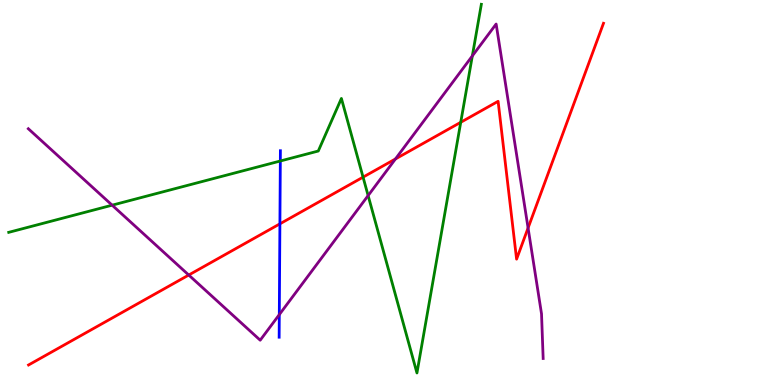[{'lines': ['blue', 'red'], 'intersections': [{'x': 3.61, 'y': 4.19}]}, {'lines': ['green', 'red'], 'intersections': [{'x': 4.68, 'y': 5.4}, {'x': 5.94, 'y': 6.82}]}, {'lines': ['purple', 'red'], 'intersections': [{'x': 2.44, 'y': 2.86}, {'x': 5.1, 'y': 5.87}, {'x': 6.81, 'y': 4.08}]}, {'lines': ['blue', 'green'], 'intersections': [{'x': 3.62, 'y': 5.82}]}, {'lines': ['blue', 'purple'], 'intersections': [{'x': 3.6, 'y': 1.83}]}, {'lines': ['green', 'purple'], 'intersections': [{'x': 1.45, 'y': 4.67}, {'x': 4.75, 'y': 4.92}, {'x': 6.09, 'y': 8.55}]}]